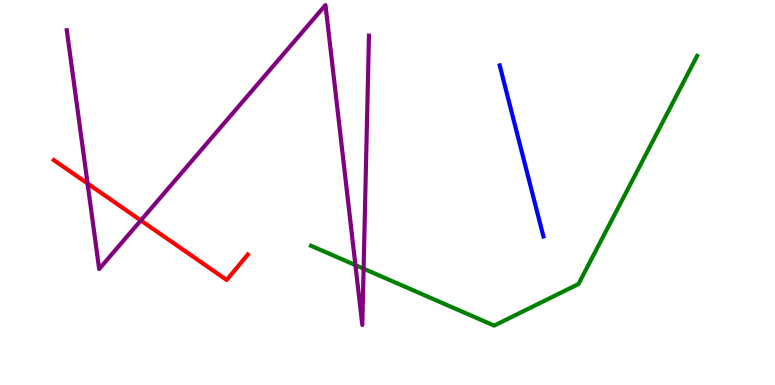[{'lines': ['blue', 'red'], 'intersections': []}, {'lines': ['green', 'red'], 'intersections': []}, {'lines': ['purple', 'red'], 'intersections': [{'x': 1.13, 'y': 5.23}, {'x': 1.82, 'y': 4.27}]}, {'lines': ['blue', 'green'], 'intersections': []}, {'lines': ['blue', 'purple'], 'intersections': []}, {'lines': ['green', 'purple'], 'intersections': [{'x': 4.59, 'y': 3.11}, {'x': 4.69, 'y': 3.02}]}]